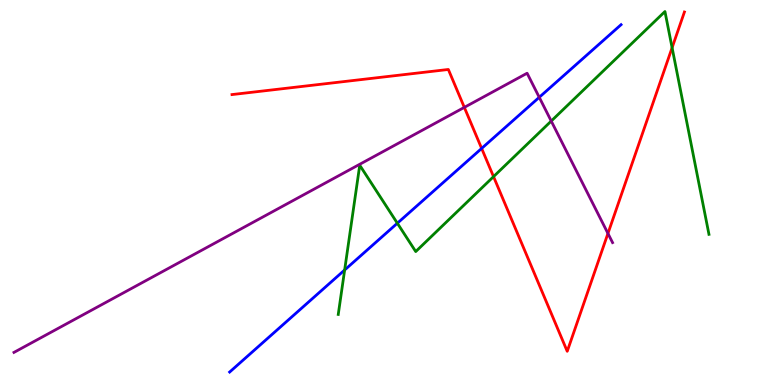[{'lines': ['blue', 'red'], 'intersections': [{'x': 6.21, 'y': 6.14}]}, {'lines': ['green', 'red'], 'intersections': [{'x': 6.37, 'y': 5.41}, {'x': 8.67, 'y': 8.76}]}, {'lines': ['purple', 'red'], 'intersections': [{'x': 5.99, 'y': 7.21}, {'x': 7.84, 'y': 3.94}]}, {'lines': ['blue', 'green'], 'intersections': [{'x': 4.45, 'y': 2.99}, {'x': 5.13, 'y': 4.2}]}, {'lines': ['blue', 'purple'], 'intersections': [{'x': 6.96, 'y': 7.47}]}, {'lines': ['green', 'purple'], 'intersections': [{'x': 7.11, 'y': 6.86}]}]